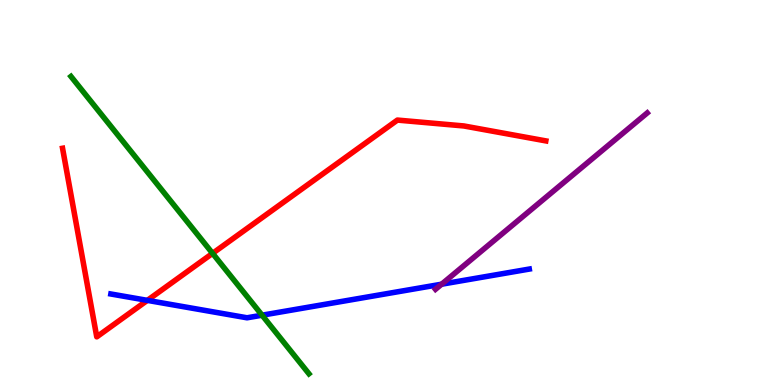[{'lines': ['blue', 'red'], 'intersections': [{'x': 1.9, 'y': 2.2}]}, {'lines': ['green', 'red'], 'intersections': [{'x': 2.74, 'y': 3.42}]}, {'lines': ['purple', 'red'], 'intersections': []}, {'lines': ['blue', 'green'], 'intersections': [{'x': 3.38, 'y': 1.81}]}, {'lines': ['blue', 'purple'], 'intersections': [{'x': 5.7, 'y': 2.62}]}, {'lines': ['green', 'purple'], 'intersections': []}]